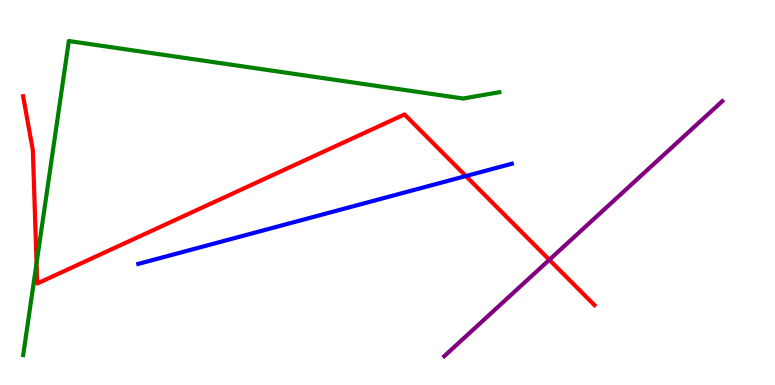[{'lines': ['blue', 'red'], 'intersections': [{'x': 6.01, 'y': 5.43}]}, {'lines': ['green', 'red'], 'intersections': [{'x': 0.472, 'y': 3.16}]}, {'lines': ['purple', 'red'], 'intersections': [{'x': 7.09, 'y': 3.25}]}, {'lines': ['blue', 'green'], 'intersections': []}, {'lines': ['blue', 'purple'], 'intersections': []}, {'lines': ['green', 'purple'], 'intersections': []}]